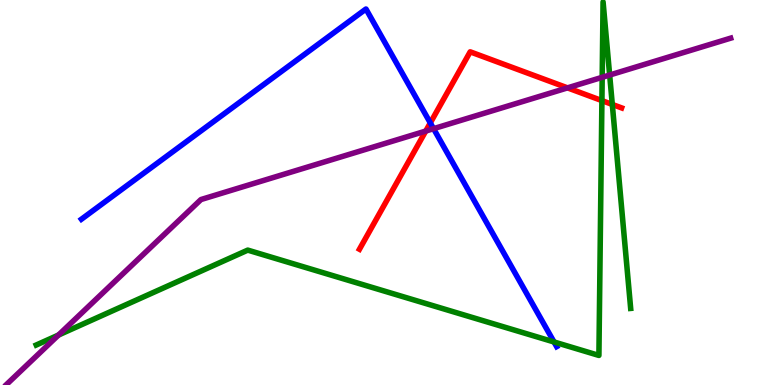[{'lines': ['blue', 'red'], 'intersections': [{'x': 5.55, 'y': 6.81}]}, {'lines': ['green', 'red'], 'intersections': [{'x': 7.77, 'y': 7.39}, {'x': 7.9, 'y': 7.29}]}, {'lines': ['purple', 'red'], 'intersections': [{'x': 5.49, 'y': 6.6}, {'x': 7.32, 'y': 7.72}]}, {'lines': ['blue', 'green'], 'intersections': [{'x': 7.15, 'y': 1.12}]}, {'lines': ['blue', 'purple'], 'intersections': [{'x': 5.59, 'y': 6.66}]}, {'lines': ['green', 'purple'], 'intersections': [{'x': 0.755, 'y': 1.3}, {'x': 7.77, 'y': 7.99}, {'x': 7.87, 'y': 8.05}]}]